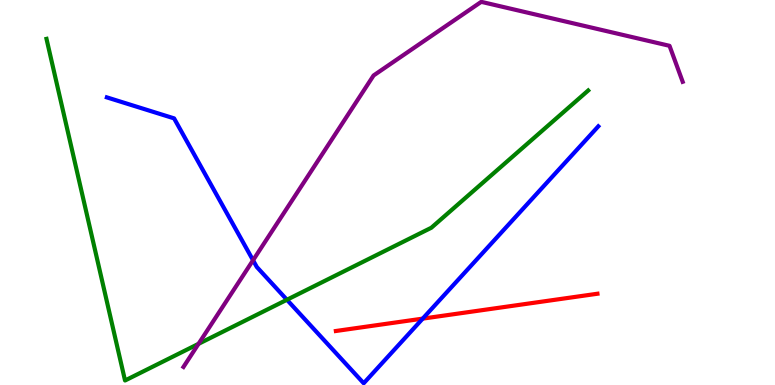[{'lines': ['blue', 'red'], 'intersections': [{'x': 5.45, 'y': 1.72}]}, {'lines': ['green', 'red'], 'intersections': []}, {'lines': ['purple', 'red'], 'intersections': []}, {'lines': ['blue', 'green'], 'intersections': [{'x': 3.7, 'y': 2.21}]}, {'lines': ['blue', 'purple'], 'intersections': [{'x': 3.27, 'y': 3.24}]}, {'lines': ['green', 'purple'], 'intersections': [{'x': 2.56, 'y': 1.07}]}]